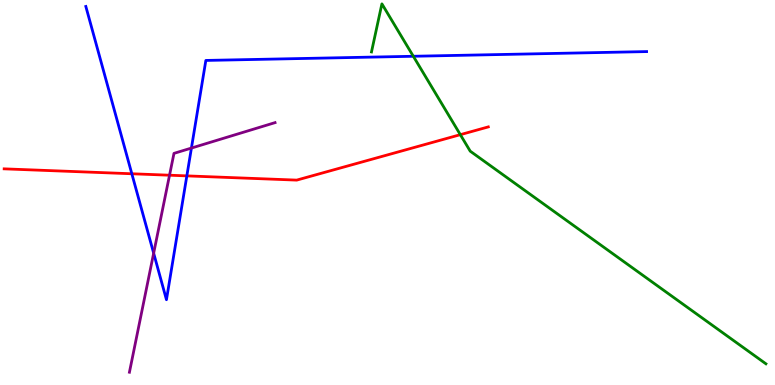[{'lines': ['blue', 'red'], 'intersections': [{'x': 1.7, 'y': 5.49}, {'x': 2.41, 'y': 5.43}]}, {'lines': ['green', 'red'], 'intersections': [{'x': 5.94, 'y': 6.5}]}, {'lines': ['purple', 'red'], 'intersections': [{'x': 2.19, 'y': 5.45}]}, {'lines': ['blue', 'green'], 'intersections': [{'x': 5.33, 'y': 8.54}]}, {'lines': ['blue', 'purple'], 'intersections': [{'x': 1.98, 'y': 3.42}, {'x': 2.47, 'y': 6.15}]}, {'lines': ['green', 'purple'], 'intersections': []}]